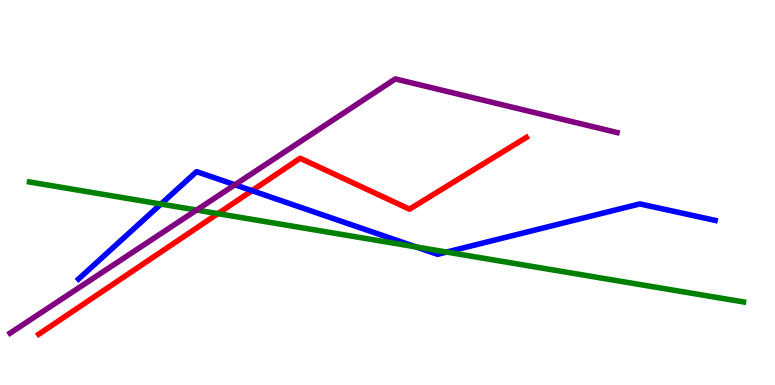[{'lines': ['blue', 'red'], 'intersections': [{'x': 3.25, 'y': 5.05}]}, {'lines': ['green', 'red'], 'intersections': [{'x': 2.81, 'y': 4.45}]}, {'lines': ['purple', 'red'], 'intersections': []}, {'lines': ['blue', 'green'], 'intersections': [{'x': 2.08, 'y': 4.7}, {'x': 5.37, 'y': 3.59}, {'x': 5.76, 'y': 3.45}]}, {'lines': ['blue', 'purple'], 'intersections': [{'x': 3.03, 'y': 5.2}]}, {'lines': ['green', 'purple'], 'intersections': [{'x': 2.54, 'y': 4.54}]}]